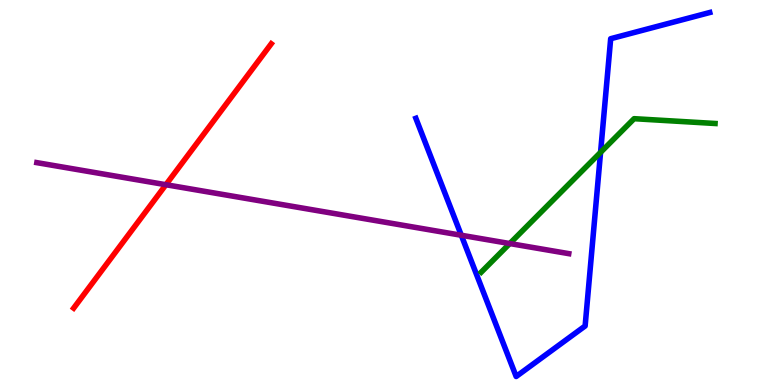[{'lines': ['blue', 'red'], 'intersections': []}, {'lines': ['green', 'red'], 'intersections': []}, {'lines': ['purple', 'red'], 'intersections': [{'x': 2.14, 'y': 5.2}]}, {'lines': ['blue', 'green'], 'intersections': [{'x': 7.75, 'y': 6.04}]}, {'lines': ['blue', 'purple'], 'intersections': [{'x': 5.95, 'y': 3.89}]}, {'lines': ['green', 'purple'], 'intersections': [{'x': 6.58, 'y': 3.67}]}]